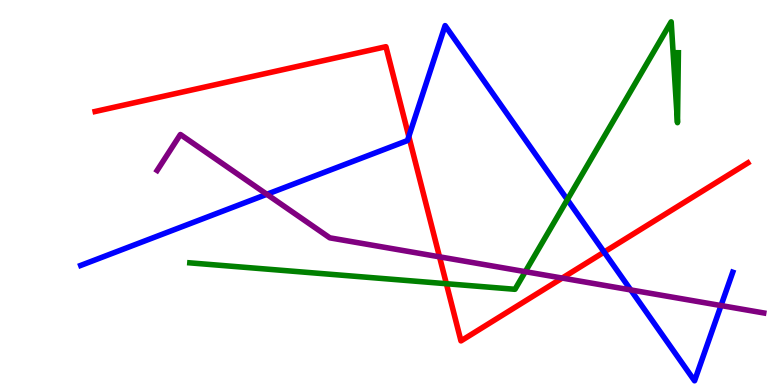[{'lines': ['blue', 'red'], 'intersections': [{'x': 5.27, 'y': 6.46}, {'x': 7.8, 'y': 3.45}]}, {'lines': ['green', 'red'], 'intersections': [{'x': 5.76, 'y': 2.63}]}, {'lines': ['purple', 'red'], 'intersections': [{'x': 5.67, 'y': 3.33}, {'x': 7.25, 'y': 2.78}]}, {'lines': ['blue', 'green'], 'intersections': [{'x': 7.32, 'y': 4.81}]}, {'lines': ['blue', 'purple'], 'intersections': [{'x': 3.44, 'y': 4.95}, {'x': 8.14, 'y': 2.47}, {'x': 9.3, 'y': 2.06}]}, {'lines': ['green', 'purple'], 'intersections': [{'x': 6.78, 'y': 2.94}]}]